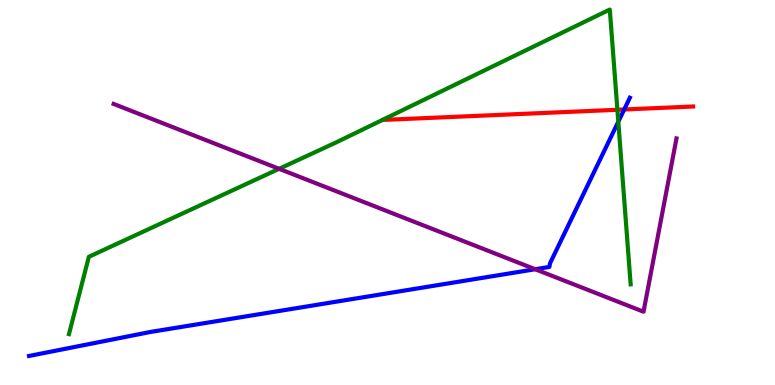[{'lines': ['blue', 'red'], 'intersections': [{'x': 8.05, 'y': 7.16}]}, {'lines': ['green', 'red'], 'intersections': [{'x': 7.97, 'y': 7.15}]}, {'lines': ['purple', 'red'], 'intersections': []}, {'lines': ['blue', 'green'], 'intersections': [{'x': 7.98, 'y': 6.84}]}, {'lines': ['blue', 'purple'], 'intersections': [{'x': 6.91, 'y': 3.01}]}, {'lines': ['green', 'purple'], 'intersections': [{'x': 3.6, 'y': 5.62}]}]